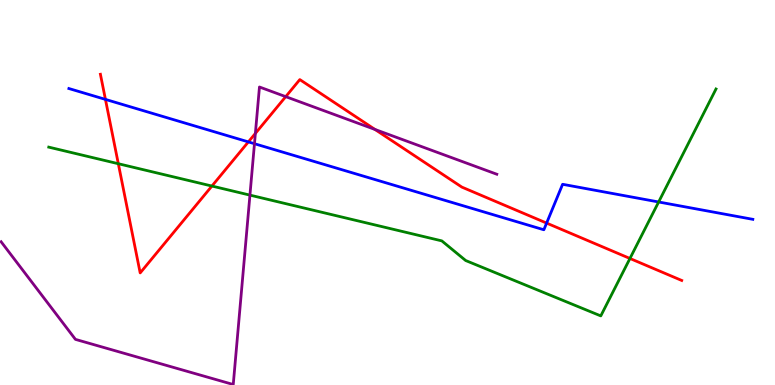[{'lines': ['blue', 'red'], 'intersections': [{'x': 1.36, 'y': 7.42}, {'x': 3.2, 'y': 6.31}, {'x': 7.05, 'y': 4.21}]}, {'lines': ['green', 'red'], 'intersections': [{'x': 1.53, 'y': 5.75}, {'x': 2.73, 'y': 5.17}, {'x': 8.13, 'y': 3.29}]}, {'lines': ['purple', 'red'], 'intersections': [{'x': 3.3, 'y': 6.53}, {'x': 3.69, 'y': 7.49}, {'x': 4.84, 'y': 6.64}]}, {'lines': ['blue', 'green'], 'intersections': [{'x': 8.5, 'y': 4.75}]}, {'lines': ['blue', 'purple'], 'intersections': [{'x': 3.28, 'y': 6.27}]}, {'lines': ['green', 'purple'], 'intersections': [{'x': 3.22, 'y': 4.93}]}]